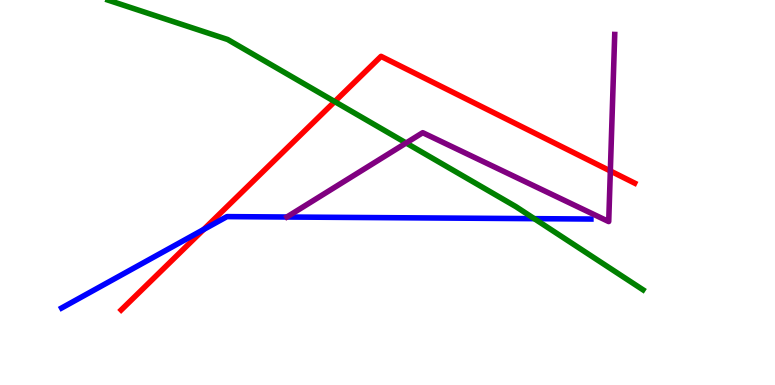[{'lines': ['blue', 'red'], 'intersections': [{'x': 2.63, 'y': 4.04}]}, {'lines': ['green', 'red'], 'intersections': [{'x': 4.32, 'y': 7.36}]}, {'lines': ['purple', 'red'], 'intersections': [{'x': 7.88, 'y': 5.56}]}, {'lines': ['blue', 'green'], 'intersections': [{'x': 6.89, 'y': 4.32}]}, {'lines': ['blue', 'purple'], 'intersections': []}, {'lines': ['green', 'purple'], 'intersections': [{'x': 5.24, 'y': 6.29}]}]